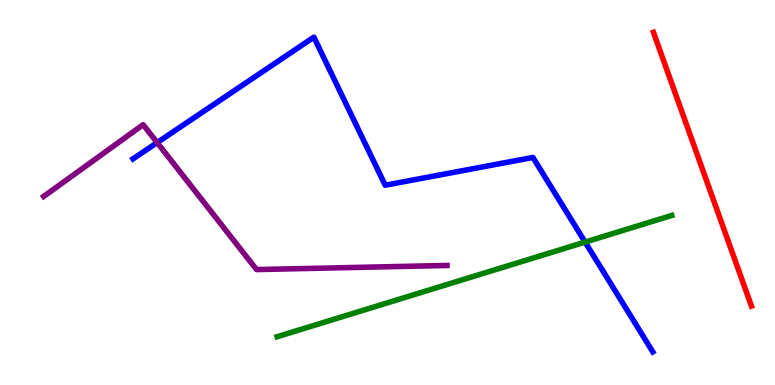[{'lines': ['blue', 'red'], 'intersections': []}, {'lines': ['green', 'red'], 'intersections': []}, {'lines': ['purple', 'red'], 'intersections': []}, {'lines': ['blue', 'green'], 'intersections': [{'x': 7.55, 'y': 3.71}]}, {'lines': ['blue', 'purple'], 'intersections': [{'x': 2.03, 'y': 6.3}]}, {'lines': ['green', 'purple'], 'intersections': []}]